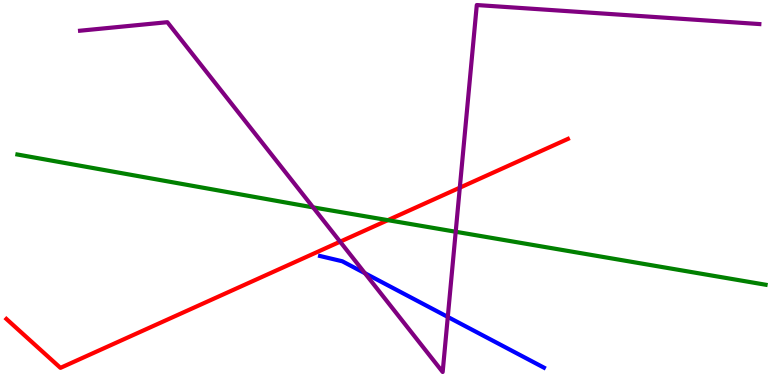[{'lines': ['blue', 'red'], 'intersections': []}, {'lines': ['green', 'red'], 'intersections': [{'x': 5.0, 'y': 4.28}]}, {'lines': ['purple', 'red'], 'intersections': [{'x': 4.39, 'y': 3.72}, {'x': 5.93, 'y': 5.13}]}, {'lines': ['blue', 'green'], 'intersections': []}, {'lines': ['blue', 'purple'], 'intersections': [{'x': 4.71, 'y': 2.9}, {'x': 5.78, 'y': 1.77}]}, {'lines': ['green', 'purple'], 'intersections': [{'x': 4.04, 'y': 4.61}, {'x': 5.88, 'y': 3.98}]}]